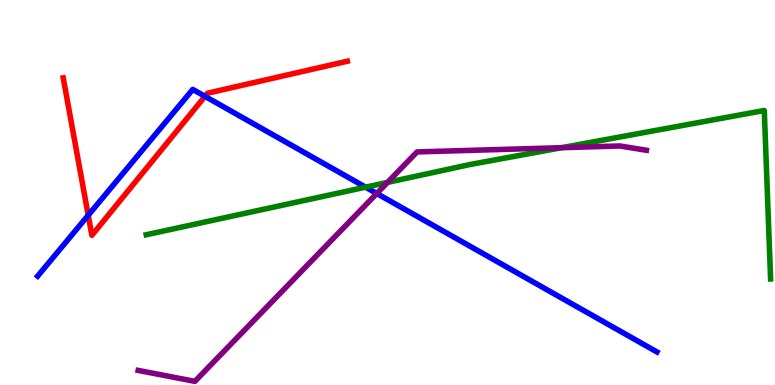[{'lines': ['blue', 'red'], 'intersections': [{'x': 1.14, 'y': 4.41}, {'x': 2.64, 'y': 7.5}]}, {'lines': ['green', 'red'], 'intersections': []}, {'lines': ['purple', 'red'], 'intersections': []}, {'lines': ['blue', 'green'], 'intersections': [{'x': 4.72, 'y': 5.14}]}, {'lines': ['blue', 'purple'], 'intersections': [{'x': 4.86, 'y': 4.97}]}, {'lines': ['green', 'purple'], 'intersections': [{'x': 5.0, 'y': 5.26}, {'x': 7.25, 'y': 6.16}]}]